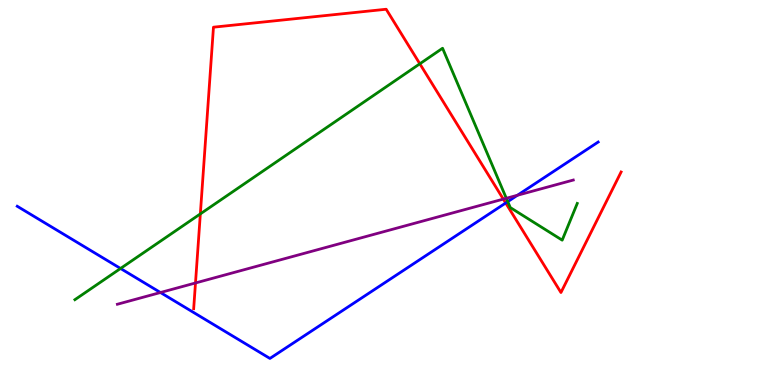[{'lines': ['blue', 'red'], 'intersections': [{'x': 6.53, 'y': 4.73}]}, {'lines': ['green', 'red'], 'intersections': [{'x': 2.59, 'y': 4.44}, {'x': 5.42, 'y': 8.34}]}, {'lines': ['purple', 'red'], 'intersections': [{'x': 2.52, 'y': 2.65}, {'x': 6.49, 'y': 4.83}]}, {'lines': ['blue', 'green'], 'intersections': [{'x': 1.56, 'y': 3.03}, {'x': 6.55, 'y': 4.76}]}, {'lines': ['blue', 'purple'], 'intersections': [{'x': 2.07, 'y': 2.4}, {'x': 6.68, 'y': 4.93}]}, {'lines': ['green', 'purple'], 'intersections': [{'x': 6.53, 'y': 4.85}]}]